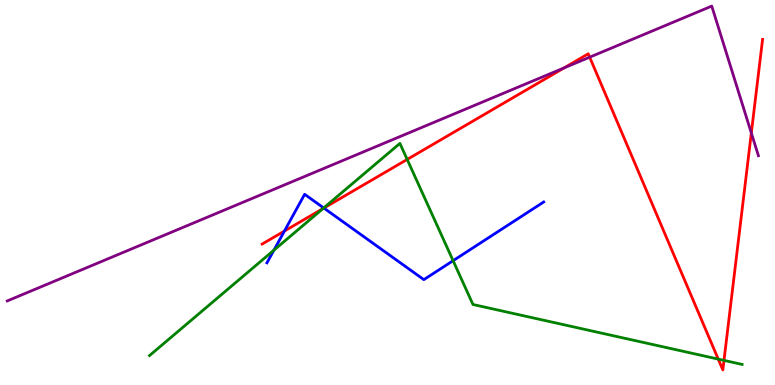[{'lines': ['blue', 'red'], 'intersections': [{'x': 3.67, 'y': 4.0}, {'x': 4.18, 'y': 4.6}]}, {'lines': ['green', 'red'], 'intersections': [{'x': 4.17, 'y': 4.58}, {'x': 5.25, 'y': 5.86}, {'x': 9.27, 'y': 0.673}, {'x': 9.34, 'y': 0.639}]}, {'lines': ['purple', 'red'], 'intersections': [{'x': 7.28, 'y': 8.24}, {'x': 7.61, 'y': 8.51}, {'x': 9.69, 'y': 6.55}]}, {'lines': ['blue', 'green'], 'intersections': [{'x': 3.53, 'y': 3.5}, {'x': 4.18, 'y': 4.6}, {'x': 5.85, 'y': 3.23}]}, {'lines': ['blue', 'purple'], 'intersections': []}, {'lines': ['green', 'purple'], 'intersections': []}]